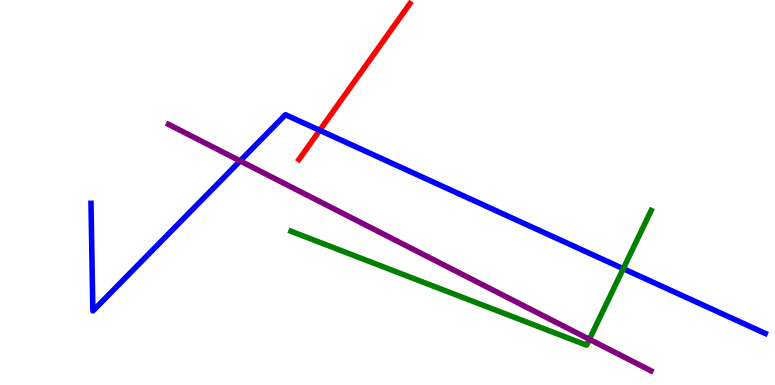[{'lines': ['blue', 'red'], 'intersections': [{'x': 4.13, 'y': 6.61}]}, {'lines': ['green', 'red'], 'intersections': []}, {'lines': ['purple', 'red'], 'intersections': []}, {'lines': ['blue', 'green'], 'intersections': [{'x': 8.04, 'y': 3.02}]}, {'lines': ['blue', 'purple'], 'intersections': [{'x': 3.1, 'y': 5.82}]}, {'lines': ['green', 'purple'], 'intersections': [{'x': 7.6, 'y': 1.19}]}]